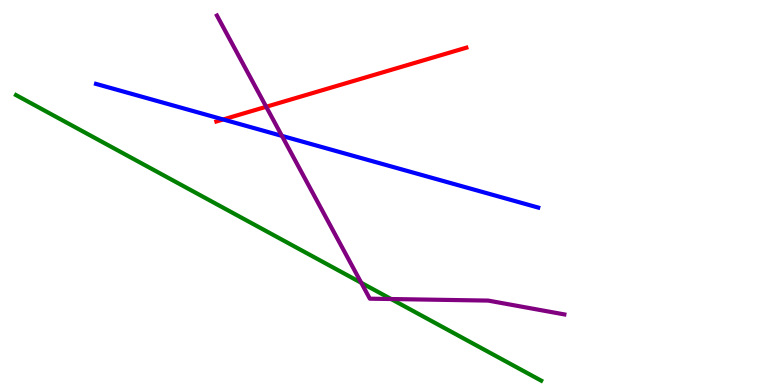[{'lines': ['blue', 'red'], 'intersections': [{'x': 2.88, 'y': 6.9}]}, {'lines': ['green', 'red'], 'intersections': []}, {'lines': ['purple', 'red'], 'intersections': [{'x': 3.43, 'y': 7.23}]}, {'lines': ['blue', 'green'], 'intersections': []}, {'lines': ['blue', 'purple'], 'intersections': [{'x': 3.64, 'y': 6.47}]}, {'lines': ['green', 'purple'], 'intersections': [{'x': 4.66, 'y': 2.65}, {'x': 5.05, 'y': 2.23}]}]